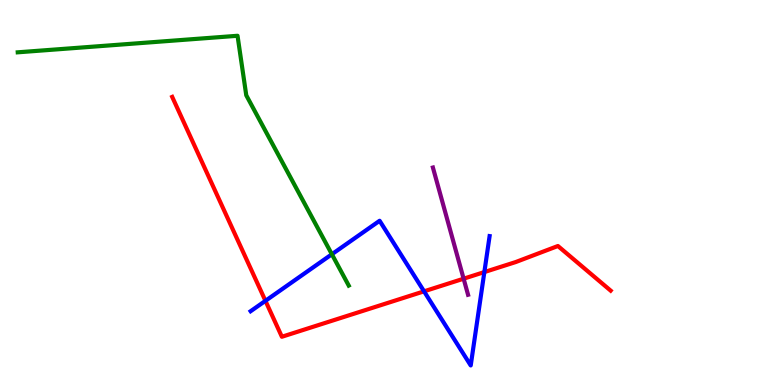[{'lines': ['blue', 'red'], 'intersections': [{'x': 3.43, 'y': 2.19}, {'x': 5.47, 'y': 2.43}, {'x': 6.25, 'y': 2.93}]}, {'lines': ['green', 'red'], 'intersections': []}, {'lines': ['purple', 'red'], 'intersections': [{'x': 5.98, 'y': 2.76}]}, {'lines': ['blue', 'green'], 'intersections': [{'x': 4.28, 'y': 3.4}]}, {'lines': ['blue', 'purple'], 'intersections': []}, {'lines': ['green', 'purple'], 'intersections': []}]